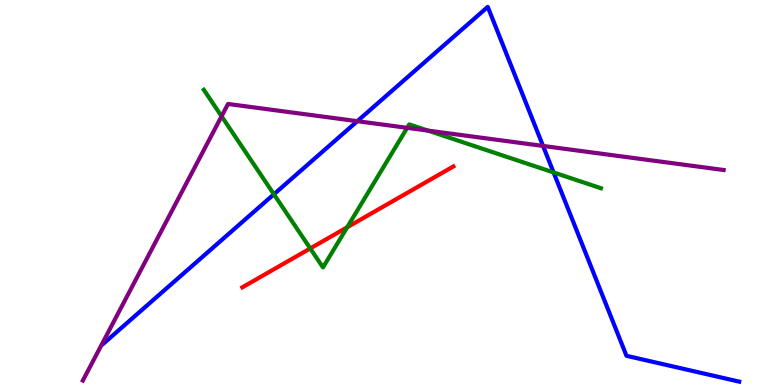[{'lines': ['blue', 'red'], 'intersections': []}, {'lines': ['green', 'red'], 'intersections': [{'x': 4.0, 'y': 3.55}, {'x': 4.48, 'y': 4.1}]}, {'lines': ['purple', 'red'], 'intersections': []}, {'lines': ['blue', 'green'], 'intersections': [{'x': 3.53, 'y': 4.95}, {'x': 7.14, 'y': 5.52}]}, {'lines': ['blue', 'purple'], 'intersections': [{'x': 4.61, 'y': 6.85}, {'x': 7.01, 'y': 6.21}]}, {'lines': ['green', 'purple'], 'intersections': [{'x': 2.86, 'y': 6.98}, {'x': 5.25, 'y': 6.68}, {'x': 5.52, 'y': 6.61}]}]